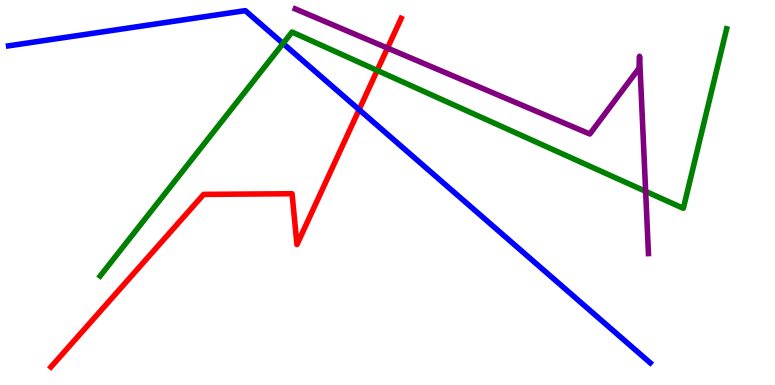[{'lines': ['blue', 'red'], 'intersections': [{'x': 4.63, 'y': 7.15}]}, {'lines': ['green', 'red'], 'intersections': [{'x': 4.87, 'y': 8.17}]}, {'lines': ['purple', 'red'], 'intersections': [{'x': 5.0, 'y': 8.75}]}, {'lines': ['blue', 'green'], 'intersections': [{'x': 3.65, 'y': 8.87}]}, {'lines': ['blue', 'purple'], 'intersections': []}, {'lines': ['green', 'purple'], 'intersections': [{'x': 8.33, 'y': 5.03}]}]